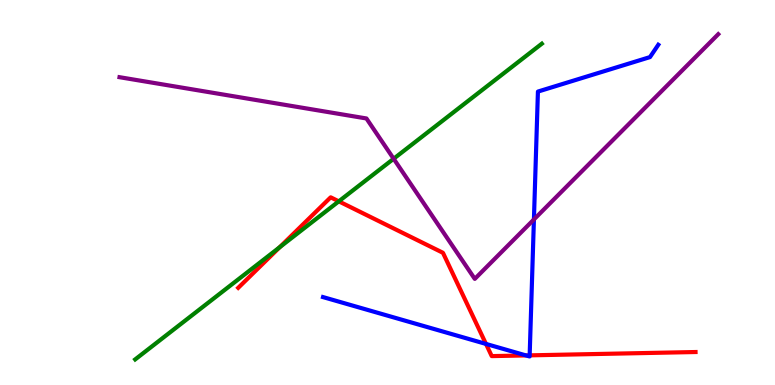[{'lines': ['blue', 'red'], 'intersections': [{'x': 6.27, 'y': 1.07}, {'x': 6.79, 'y': 0.768}, {'x': 6.83, 'y': 0.77}]}, {'lines': ['green', 'red'], 'intersections': [{'x': 3.61, 'y': 3.58}, {'x': 4.37, 'y': 4.77}]}, {'lines': ['purple', 'red'], 'intersections': []}, {'lines': ['blue', 'green'], 'intersections': []}, {'lines': ['blue', 'purple'], 'intersections': [{'x': 6.89, 'y': 4.3}]}, {'lines': ['green', 'purple'], 'intersections': [{'x': 5.08, 'y': 5.88}]}]